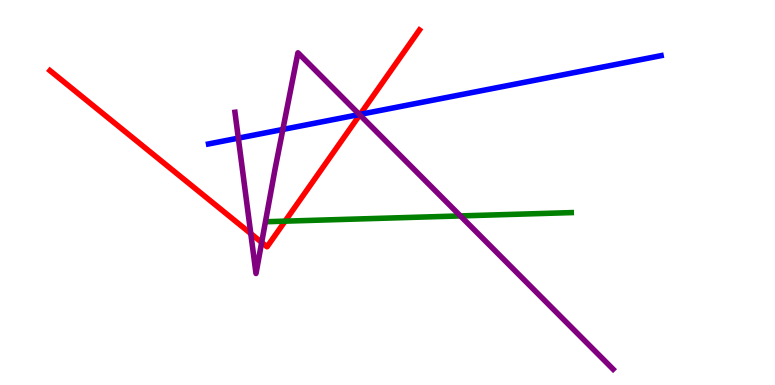[{'lines': ['blue', 'red'], 'intersections': [{'x': 4.65, 'y': 7.03}]}, {'lines': ['green', 'red'], 'intersections': [{'x': 3.68, 'y': 4.26}]}, {'lines': ['purple', 'red'], 'intersections': [{'x': 3.24, 'y': 3.93}, {'x': 3.38, 'y': 3.7}, {'x': 4.64, 'y': 7.02}]}, {'lines': ['blue', 'green'], 'intersections': []}, {'lines': ['blue', 'purple'], 'intersections': [{'x': 3.08, 'y': 6.41}, {'x': 3.65, 'y': 6.64}, {'x': 4.64, 'y': 7.03}]}, {'lines': ['green', 'purple'], 'intersections': [{'x': 5.94, 'y': 4.39}]}]